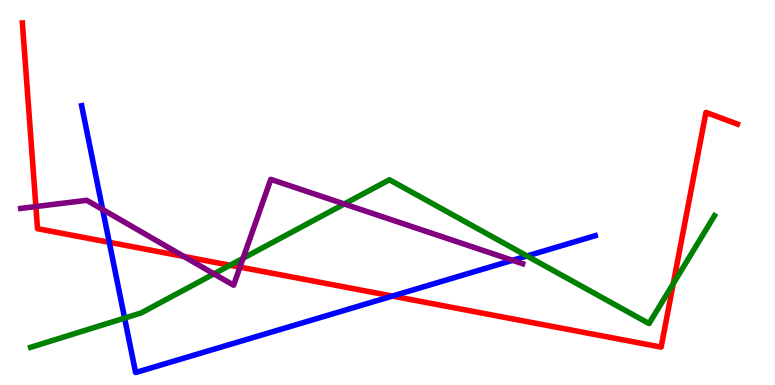[{'lines': ['blue', 'red'], 'intersections': [{'x': 1.41, 'y': 3.71}, {'x': 5.06, 'y': 2.31}]}, {'lines': ['green', 'red'], 'intersections': [{'x': 2.97, 'y': 3.11}, {'x': 8.69, 'y': 2.63}]}, {'lines': ['purple', 'red'], 'intersections': [{'x': 0.463, 'y': 4.64}, {'x': 2.37, 'y': 3.34}, {'x': 3.1, 'y': 3.06}]}, {'lines': ['blue', 'green'], 'intersections': [{'x': 1.61, 'y': 1.74}, {'x': 6.8, 'y': 3.35}]}, {'lines': ['blue', 'purple'], 'intersections': [{'x': 1.32, 'y': 4.56}, {'x': 6.61, 'y': 3.24}]}, {'lines': ['green', 'purple'], 'intersections': [{'x': 2.76, 'y': 2.89}, {'x': 3.14, 'y': 3.29}, {'x': 4.44, 'y': 4.7}]}]